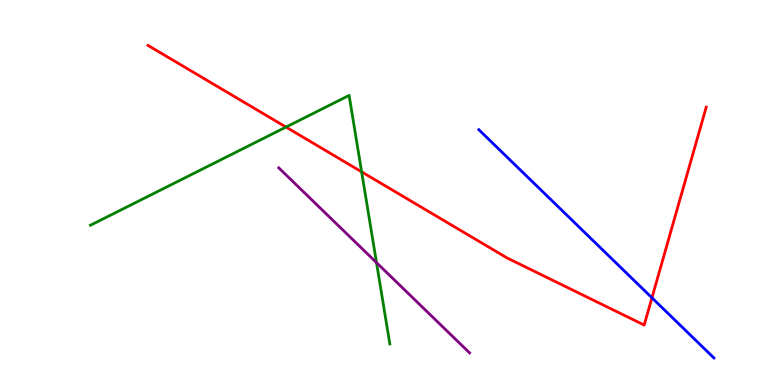[{'lines': ['blue', 'red'], 'intersections': [{'x': 8.41, 'y': 2.27}]}, {'lines': ['green', 'red'], 'intersections': [{'x': 3.69, 'y': 6.7}, {'x': 4.67, 'y': 5.54}]}, {'lines': ['purple', 'red'], 'intersections': []}, {'lines': ['blue', 'green'], 'intersections': []}, {'lines': ['blue', 'purple'], 'intersections': []}, {'lines': ['green', 'purple'], 'intersections': [{'x': 4.86, 'y': 3.18}]}]